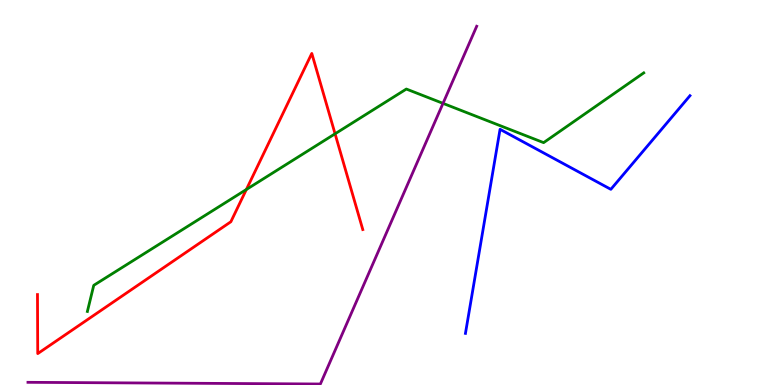[{'lines': ['blue', 'red'], 'intersections': []}, {'lines': ['green', 'red'], 'intersections': [{'x': 3.18, 'y': 5.08}, {'x': 4.32, 'y': 6.52}]}, {'lines': ['purple', 'red'], 'intersections': []}, {'lines': ['blue', 'green'], 'intersections': []}, {'lines': ['blue', 'purple'], 'intersections': []}, {'lines': ['green', 'purple'], 'intersections': [{'x': 5.72, 'y': 7.32}]}]